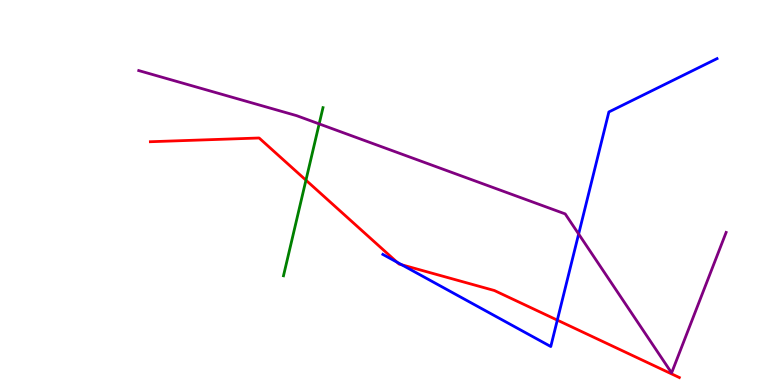[{'lines': ['blue', 'red'], 'intersections': [{'x': 5.12, 'y': 3.19}, {'x': 5.18, 'y': 3.12}, {'x': 7.19, 'y': 1.68}]}, {'lines': ['green', 'red'], 'intersections': [{'x': 3.95, 'y': 5.32}]}, {'lines': ['purple', 'red'], 'intersections': []}, {'lines': ['blue', 'green'], 'intersections': []}, {'lines': ['blue', 'purple'], 'intersections': [{'x': 7.47, 'y': 3.92}]}, {'lines': ['green', 'purple'], 'intersections': [{'x': 4.12, 'y': 6.78}]}]